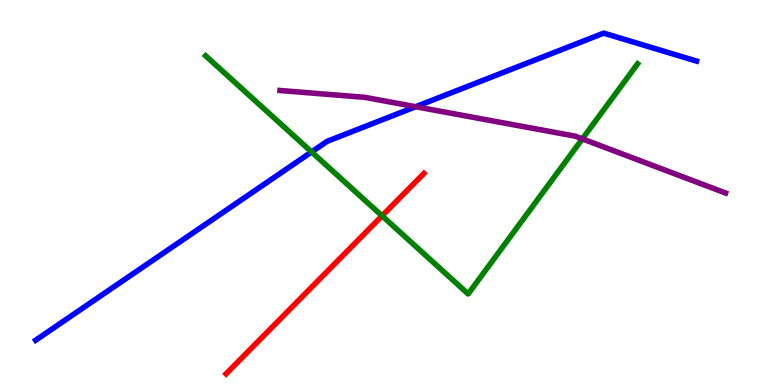[{'lines': ['blue', 'red'], 'intersections': []}, {'lines': ['green', 'red'], 'intersections': [{'x': 4.93, 'y': 4.39}]}, {'lines': ['purple', 'red'], 'intersections': []}, {'lines': ['blue', 'green'], 'intersections': [{'x': 4.02, 'y': 6.05}]}, {'lines': ['blue', 'purple'], 'intersections': [{'x': 5.36, 'y': 7.23}]}, {'lines': ['green', 'purple'], 'intersections': [{'x': 7.51, 'y': 6.39}]}]